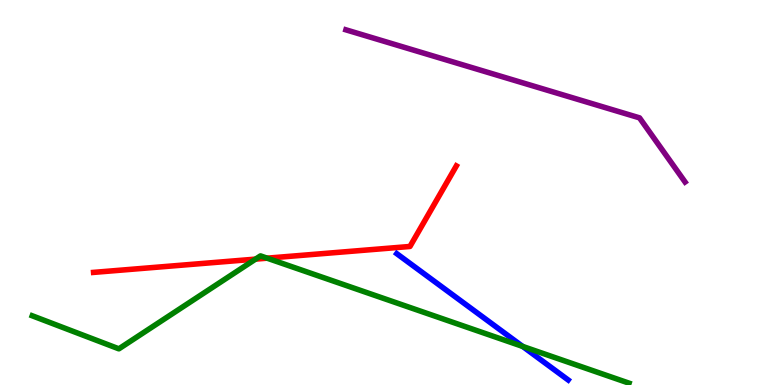[{'lines': ['blue', 'red'], 'intersections': []}, {'lines': ['green', 'red'], 'intersections': [{'x': 3.3, 'y': 3.27}, {'x': 3.45, 'y': 3.29}]}, {'lines': ['purple', 'red'], 'intersections': []}, {'lines': ['blue', 'green'], 'intersections': [{'x': 6.74, 'y': 1.0}]}, {'lines': ['blue', 'purple'], 'intersections': []}, {'lines': ['green', 'purple'], 'intersections': []}]